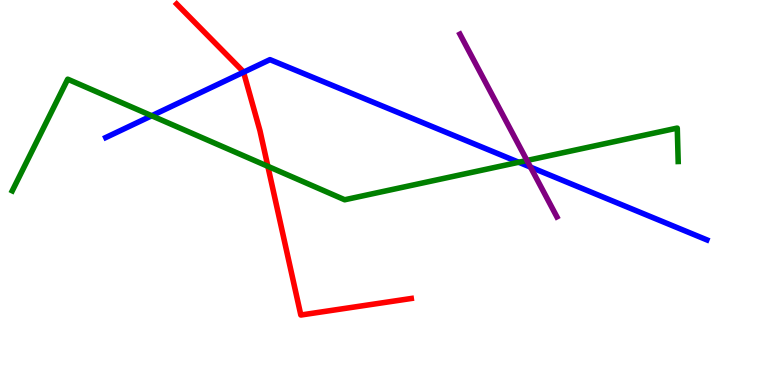[{'lines': ['blue', 'red'], 'intersections': [{'x': 3.14, 'y': 8.13}]}, {'lines': ['green', 'red'], 'intersections': [{'x': 3.46, 'y': 5.68}]}, {'lines': ['purple', 'red'], 'intersections': []}, {'lines': ['blue', 'green'], 'intersections': [{'x': 1.96, 'y': 6.99}, {'x': 6.69, 'y': 5.79}]}, {'lines': ['blue', 'purple'], 'intersections': [{'x': 6.85, 'y': 5.66}]}, {'lines': ['green', 'purple'], 'intersections': [{'x': 6.8, 'y': 5.83}]}]